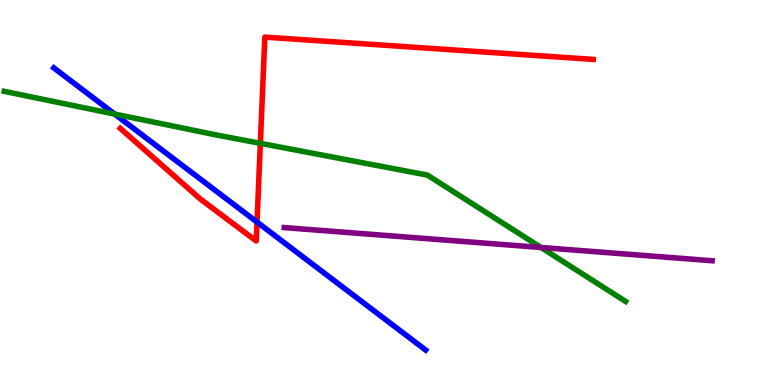[{'lines': ['blue', 'red'], 'intersections': [{'x': 3.32, 'y': 4.23}]}, {'lines': ['green', 'red'], 'intersections': [{'x': 3.36, 'y': 6.28}]}, {'lines': ['purple', 'red'], 'intersections': []}, {'lines': ['blue', 'green'], 'intersections': [{'x': 1.48, 'y': 7.04}]}, {'lines': ['blue', 'purple'], 'intersections': []}, {'lines': ['green', 'purple'], 'intersections': [{'x': 6.98, 'y': 3.57}]}]